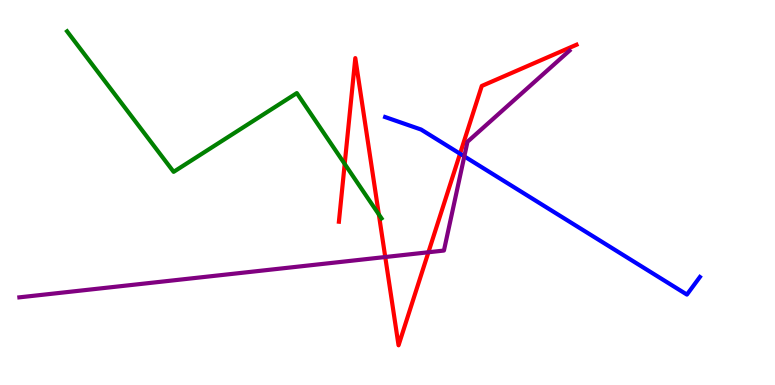[{'lines': ['blue', 'red'], 'intersections': [{'x': 5.94, 'y': 6.01}]}, {'lines': ['green', 'red'], 'intersections': [{'x': 4.45, 'y': 5.74}, {'x': 4.89, 'y': 4.43}]}, {'lines': ['purple', 'red'], 'intersections': [{'x': 4.97, 'y': 3.32}, {'x': 5.53, 'y': 3.45}]}, {'lines': ['blue', 'green'], 'intersections': []}, {'lines': ['blue', 'purple'], 'intersections': [{'x': 5.99, 'y': 5.94}]}, {'lines': ['green', 'purple'], 'intersections': []}]